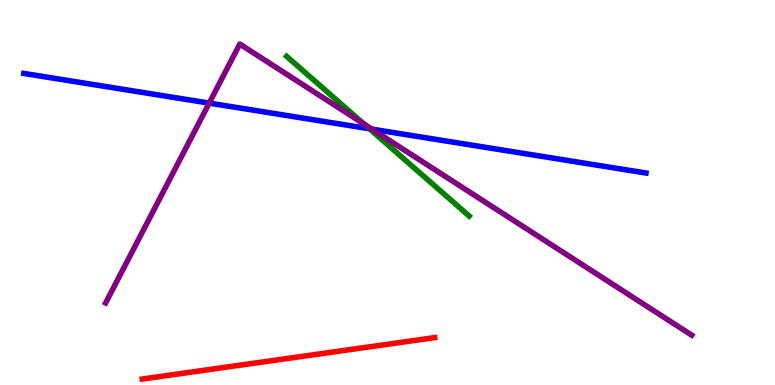[{'lines': ['blue', 'red'], 'intersections': []}, {'lines': ['green', 'red'], 'intersections': []}, {'lines': ['purple', 'red'], 'intersections': []}, {'lines': ['blue', 'green'], 'intersections': [{'x': 4.77, 'y': 6.66}]}, {'lines': ['blue', 'purple'], 'intersections': [{'x': 2.7, 'y': 7.32}, {'x': 4.8, 'y': 6.65}]}, {'lines': ['green', 'purple'], 'intersections': [{'x': 4.7, 'y': 6.78}]}]